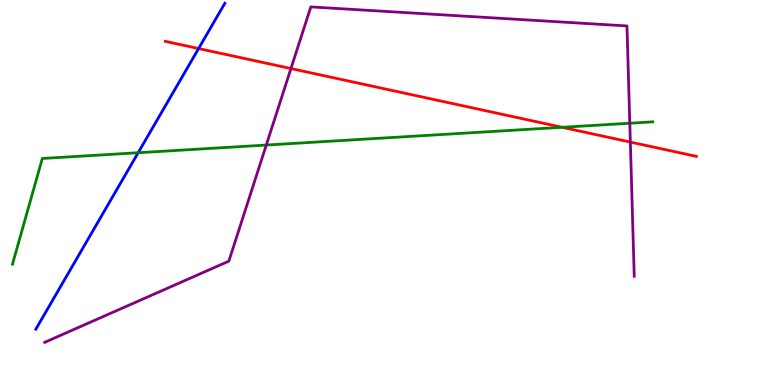[{'lines': ['blue', 'red'], 'intersections': [{'x': 2.56, 'y': 8.74}]}, {'lines': ['green', 'red'], 'intersections': [{'x': 7.25, 'y': 6.69}]}, {'lines': ['purple', 'red'], 'intersections': [{'x': 3.75, 'y': 8.22}, {'x': 8.13, 'y': 6.31}]}, {'lines': ['blue', 'green'], 'intersections': [{'x': 1.78, 'y': 6.03}]}, {'lines': ['blue', 'purple'], 'intersections': []}, {'lines': ['green', 'purple'], 'intersections': [{'x': 3.44, 'y': 6.23}, {'x': 8.13, 'y': 6.8}]}]